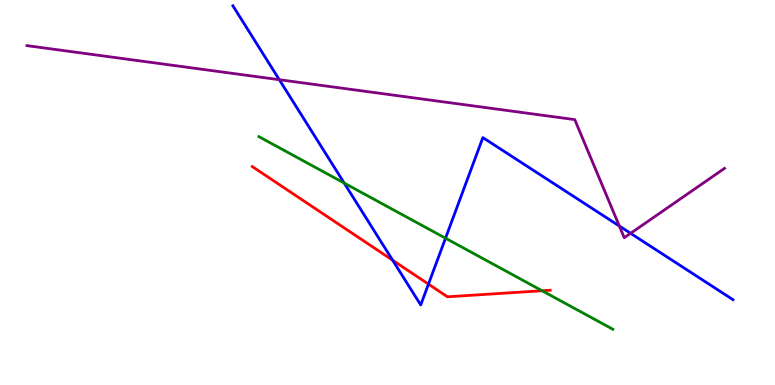[{'lines': ['blue', 'red'], 'intersections': [{'x': 5.07, 'y': 3.24}, {'x': 5.53, 'y': 2.62}]}, {'lines': ['green', 'red'], 'intersections': [{'x': 6.99, 'y': 2.45}]}, {'lines': ['purple', 'red'], 'intersections': []}, {'lines': ['blue', 'green'], 'intersections': [{'x': 4.44, 'y': 5.25}, {'x': 5.75, 'y': 3.81}]}, {'lines': ['blue', 'purple'], 'intersections': [{'x': 3.6, 'y': 7.93}, {'x': 7.99, 'y': 4.13}, {'x': 8.14, 'y': 3.94}]}, {'lines': ['green', 'purple'], 'intersections': []}]